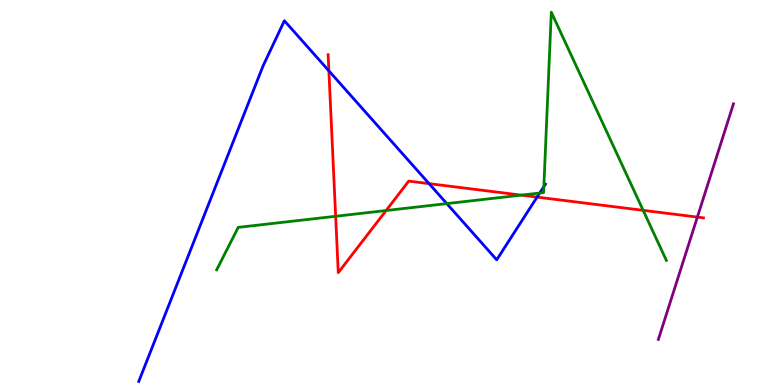[{'lines': ['blue', 'red'], 'intersections': [{'x': 4.24, 'y': 8.16}, {'x': 5.54, 'y': 5.23}, {'x': 6.93, 'y': 4.88}]}, {'lines': ['green', 'red'], 'intersections': [{'x': 4.33, 'y': 4.38}, {'x': 4.98, 'y': 4.53}, {'x': 6.73, 'y': 4.93}, {'x': 8.3, 'y': 4.54}]}, {'lines': ['purple', 'red'], 'intersections': [{'x': 9.0, 'y': 4.36}]}, {'lines': ['blue', 'green'], 'intersections': [{'x': 5.77, 'y': 4.71}, {'x': 6.96, 'y': 4.99}, {'x': 7.02, 'y': 5.15}]}, {'lines': ['blue', 'purple'], 'intersections': []}, {'lines': ['green', 'purple'], 'intersections': []}]